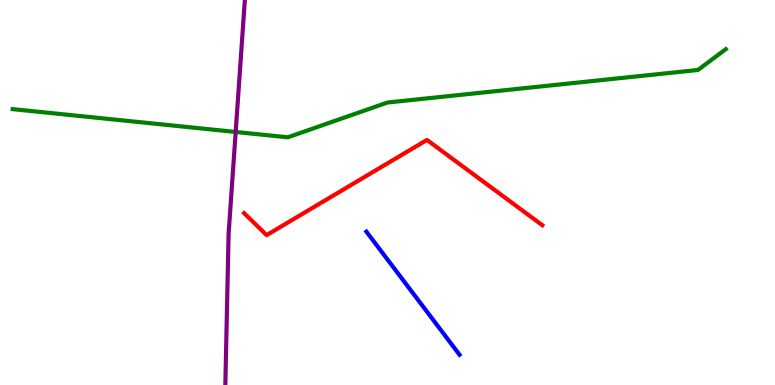[{'lines': ['blue', 'red'], 'intersections': []}, {'lines': ['green', 'red'], 'intersections': []}, {'lines': ['purple', 'red'], 'intersections': []}, {'lines': ['blue', 'green'], 'intersections': []}, {'lines': ['blue', 'purple'], 'intersections': []}, {'lines': ['green', 'purple'], 'intersections': [{'x': 3.04, 'y': 6.57}]}]